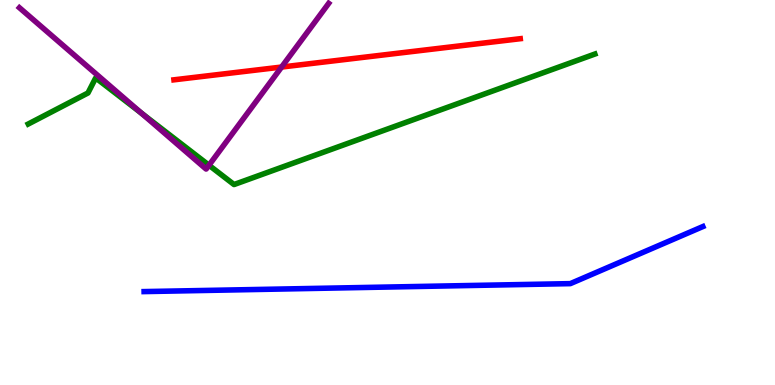[{'lines': ['blue', 'red'], 'intersections': []}, {'lines': ['green', 'red'], 'intersections': []}, {'lines': ['purple', 'red'], 'intersections': [{'x': 3.63, 'y': 8.26}]}, {'lines': ['blue', 'green'], 'intersections': []}, {'lines': ['blue', 'purple'], 'intersections': []}, {'lines': ['green', 'purple'], 'intersections': [{'x': 1.83, 'y': 7.06}, {'x': 2.7, 'y': 5.71}]}]